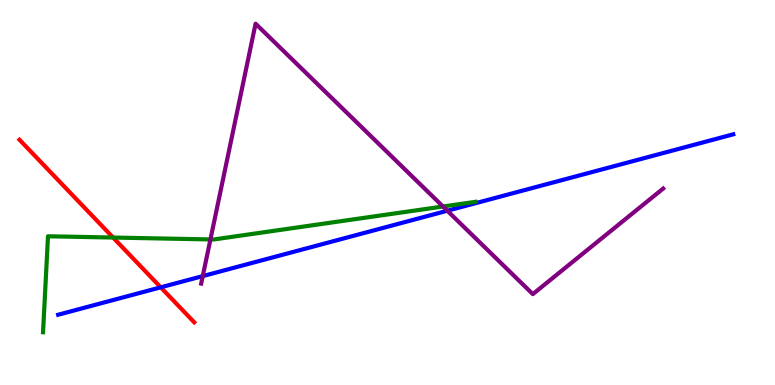[{'lines': ['blue', 'red'], 'intersections': [{'x': 2.07, 'y': 2.54}]}, {'lines': ['green', 'red'], 'intersections': [{'x': 1.46, 'y': 3.83}]}, {'lines': ['purple', 'red'], 'intersections': []}, {'lines': ['blue', 'green'], 'intersections': []}, {'lines': ['blue', 'purple'], 'intersections': [{'x': 2.62, 'y': 2.83}, {'x': 5.77, 'y': 4.53}]}, {'lines': ['green', 'purple'], 'intersections': [{'x': 2.72, 'y': 3.78}, {'x': 5.72, 'y': 4.64}]}]